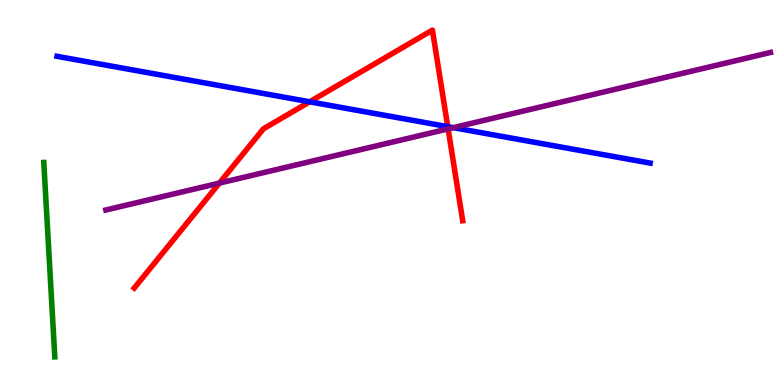[{'lines': ['blue', 'red'], 'intersections': [{'x': 4.0, 'y': 7.36}, {'x': 5.78, 'y': 6.71}]}, {'lines': ['green', 'red'], 'intersections': []}, {'lines': ['purple', 'red'], 'intersections': [{'x': 2.83, 'y': 5.24}, {'x': 5.78, 'y': 6.65}]}, {'lines': ['blue', 'green'], 'intersections': []}, {'lines': ['blue', 'purple'], 'intersections': [{'x': 5.85, 'y': 6.68}]}, {'lines': ['green', 'purple'], 'intersections': []}]